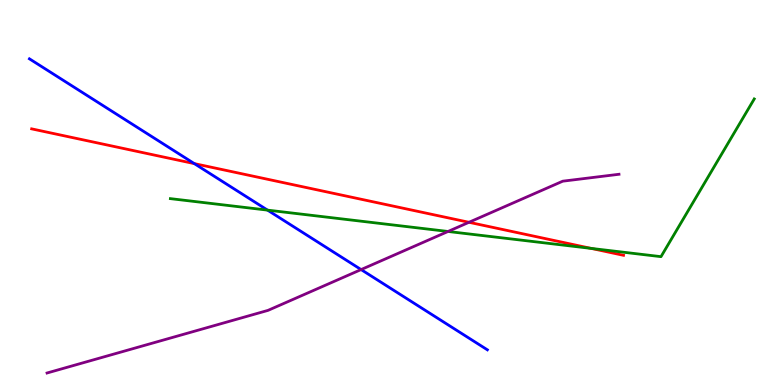[{'lines': ['blue', 'red'], 'intersections': [{'x': 2.51, 'y': 5.75}]}, {'lines': ['green', 'red'], 'intersections': [{'x': 7.63, 'y': 3.55}]}, {'lines': ['purple', 'red'], 'intersections': [{'x': 6.05, 'y': 4.23}]}, {'lines': ['blue', 'green'], 'intersections': [{'x': 3.45, 'y': 4.54}]}, {'lines': ['blue', 'purple'], 'intersections': [{'x': 4.66, 'y': 3.0}]}, {'lines': ['green', 'purple'], 'intersections': [{'x': 5.78, 'y': 3.99}]}]